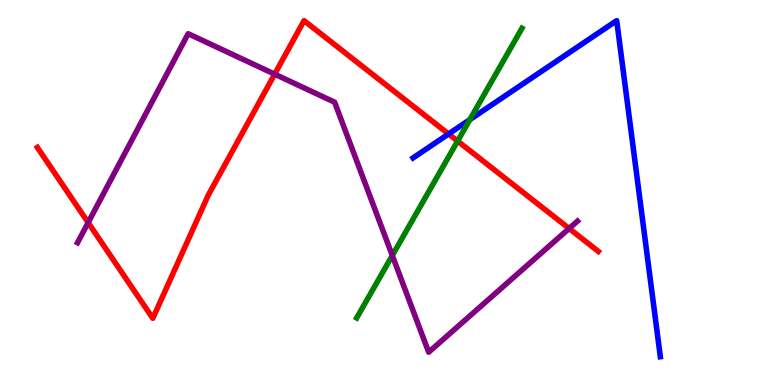[{'lines': ['blue', 'red'], 'intersections': [{'x': 5.79, 'y': 6.52}]}, {'lines': ['green', 'red'], 'intersections': [{'x': 5.9, 'y': 6.34}]}, {'lines': ['purple', 'red'], 'intersections': [{'x': 1.14, 'y': 4.22}, {'x': 3.54, 'y': 8.07}, {'x': 7.34, 'y': 4.07}]}, {'lines': ['blue', 'green'], 'intersections': [{'x': 6.06, 'y': 6.89}]}, {'lines': ['blue', 'purple'], 'intersections': []}, {'lines': ['green', 'purple'], 'intersections': [{'x': 5.06, 'y': 3.36}]}]